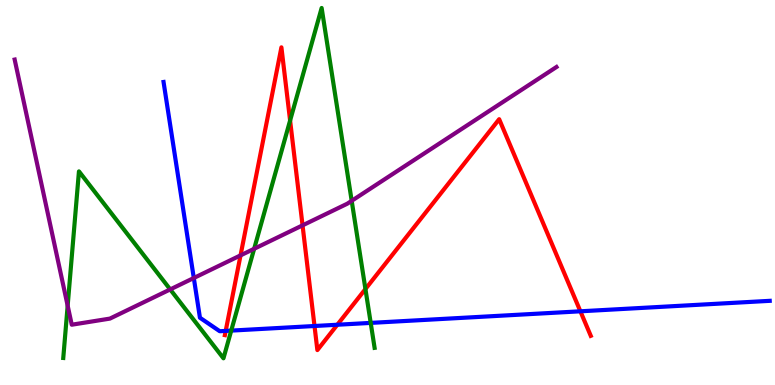[{'lines': ['blue', 'red'], 'intersections': [{'x': 2.91, 'y': 1.4}, {'x': 4.06, 'y': 1.53}, {'x': 4.35, 'y': 1.57}, {'x': 7.49, 'y': 1.91}]}, {'lines': ['green', 'red'], 'intersections': [{'x': 3.74, 'y': 6.87}, {'x': 4.72, 'y': 2.49}]}, {'lines': ['purple', 'red'], 'intersections': [{'x': 3.1, 'y': 3.37}, {'x': 3.9, 'y': 4.15}]}, {'lines': ['blue', 'green'], 'intersections': [{'x': 2.98, 'y': 1.41}, {'x': 4.78, 'y': 1.61}]}, {'lines': ['blue', 'purple'], 'intersections': [{'x': 2.5, 'y': 2.78}]}, {'lines': ['green', 'purple'], 'intersections': [{'x': 0.873, 'y': 2.06}, {'x': 2.2, 'y': 2.48}, {'x': 3.28, 'y': 3.54}, {'x': 4.54, 'y': 4.78}]}]